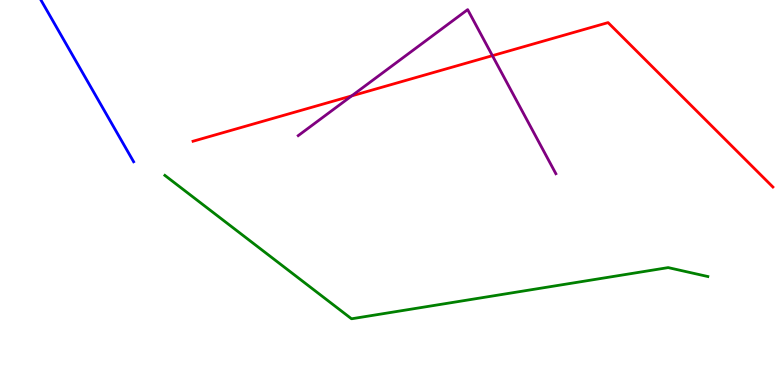[{'lines': ['blue', 'red'], 'intersections': []}, {'lines': ['green', 'red'], 'intersections': []}, {'lines': ['purple', 'red'], 'intersections': [{'x': 4.54, 'y': 7.51}, {'x': 6.35, 'y': 8.55}]}, {'lines': ['blue', 'green'], 'intersections': []}, {'lines': ['blue', 'purple'], 'intersections': []}, {'lines': ['green', 'purple'], 'intersections': []}]